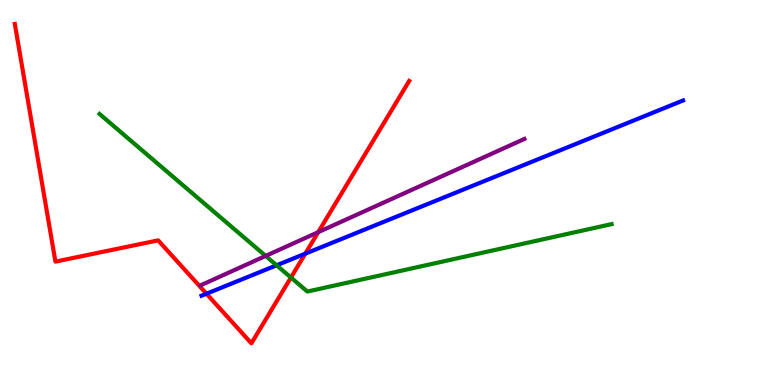[{'lines': ['blue', 'red'], 'intersections': [{'x': 2.66, 'y': 2.37}, {'x': 3.94, 'y': 3.41}]}, {'lines': ['green', 'red'], 'intersections': [{'x': 3.75, 'y': 2.79}]}, {'lines': ['purple', 'red'], 'intersections': [{'x': 4.11, 'y': 3.97}]}, {'lines': ['blue', 'green'], 'intersections': [{'x': 3.57, 'y': 3.11}]}, {'lines': ['blue', 'purple'], 'intersections': []}, {'lines': ['green', 'purple'], 'intersections': [{'x': 3.43, 'y': 3.35}]}]